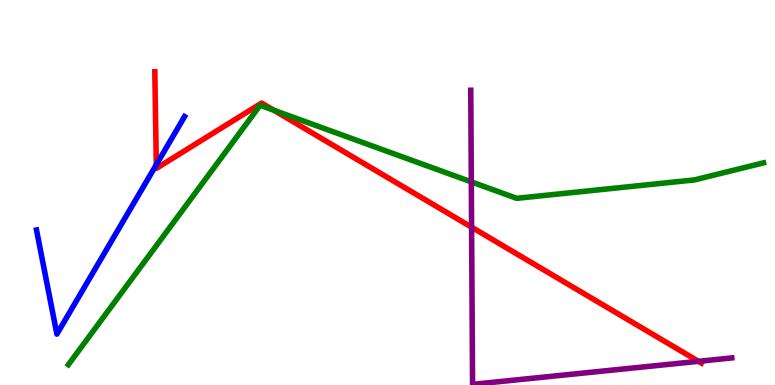[{'lines': ['blue', 'red'], 'intersections': [{'x': 2.02, 'y': 5.72}]}, {'lines': ['green', 'red'], 'intersections': [{'x': 3.53, 'y': 7.14}]}, {'lines': ['purple', 'red'], 'intersections': [{'x': 6.09, 'y': 4.1}, {'x': 9.01, 'y': 0.615}]}, {'lines': ['blue', 'green'], 'intersections': []}, {'lines': ['blue', 'purple'], 'intersections': []}, {'lines': ['green', 'purple'], 'intersections': [{'x': 6.08, 'y': 5.28}]}]